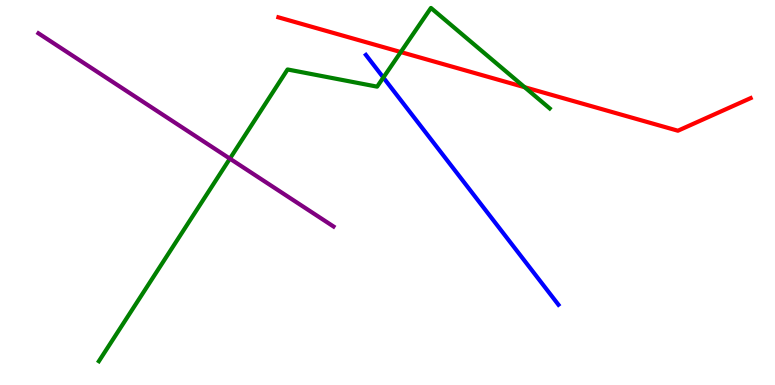[{'lines': ['blue', 'red'], 'intersections': []}, {'lines': ['green', 'red'], 'intersections': [{'x': 5.17, 'y': 8.65}, {'x': 6.77, 'y': 7.73}]}, {'lines': ['purple', 'red'], 'intersections': []}, {'lines': ['blue', 'green'], 'intersections': [{'x': 4.95, 'y': 7.99}]}, {'lines': ['blue', 'purple'], 'intersections': []}, {'lines': ['green', 'purple'], 'intersections': [{'x': 2.97, 'y': 5.88}]}]